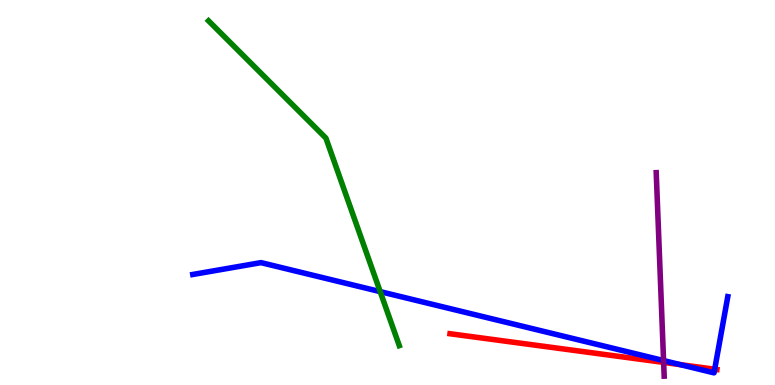[{'lines': ['blue', 'red'], 'intersections': [{'x': 8.78, 'y': 0.529}, {'x': 9.22, 'y': 0.409}]}, {'lines': ['green', 'red'], 'intersections': []}, {'lines': ['purple', 'red'], 'intersections': [{'x': 8.56, 'y': 0.587}]}, {'lines': ['blue', 'green'], 'intersections': [{'x': 4.91, 'y': 2.43}]}, {'lines': ['blue', 'purple'], 'intersections': [{'x': 8.56, 'y': 0.635}]}, {'lines': ['green', 'purple'], 'intersections': []}]